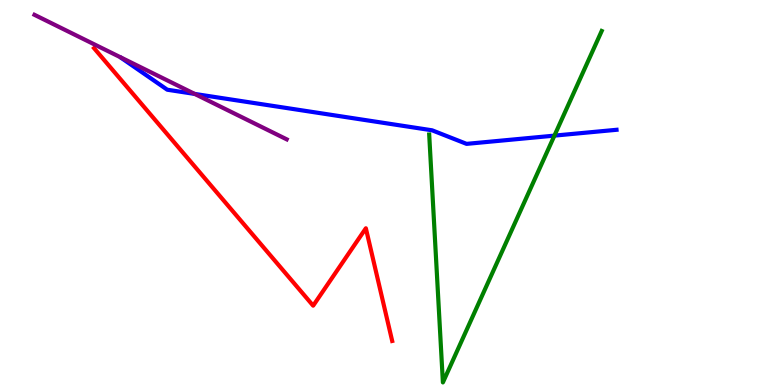[{'lines': ['blue', 'red'], 'intersections': []}, {'lines': ['green', 'red'], 'intersections': []}, {'lines': ['purple', 'red'], 'intersections': []}, {'lines': ['blue', 'green'], 'intersections': [{'x': 7.15, 'y': 6.48}]}, {'lines': ['blue', 'purple'], 'intersections': [{'x': 2.51, 'y': 7.56}]}, {'lines': ['green', 'purple'], 'intersections': []}]